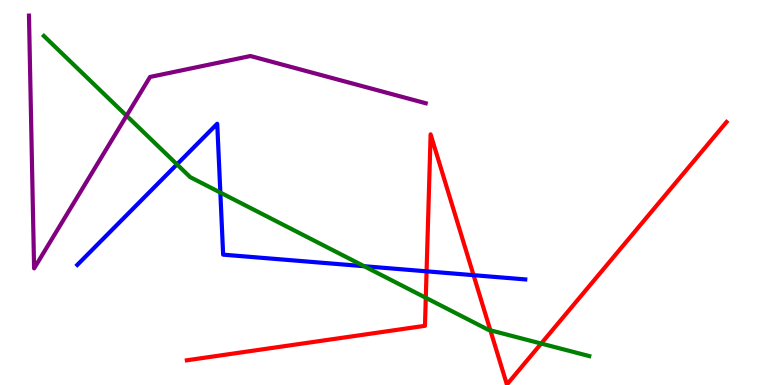[{'lines': ['blue', 'red'], 'intersections': [{'x': 5.5, 'y': 2.95}, {'x': 6.11, 'y': 2.85}]}, {'lines': ['green', 'red'], 'intersections': [{'x': 5.49, 'y': 2.27}, {'x': 6.33, 'y': 1.42}, {'x': 6.98, 'y': 1.08}]}, {'lines': ['purple', 'red'], 'intersections': []}, {'lines': ['blue', 'green'], 'intersections': [{'x': 2.28, 'y': 5.73}, {'x': 2.84, 'y': 5.0}, {'x': 4.7, 'y': 3.09}]}, {'lines': ['blue', 'purple'], 'intersections': []}, {'lines': ['green', 'purple'], 'intersections': [{'x': 1.63, 'y': 6.99}]}]